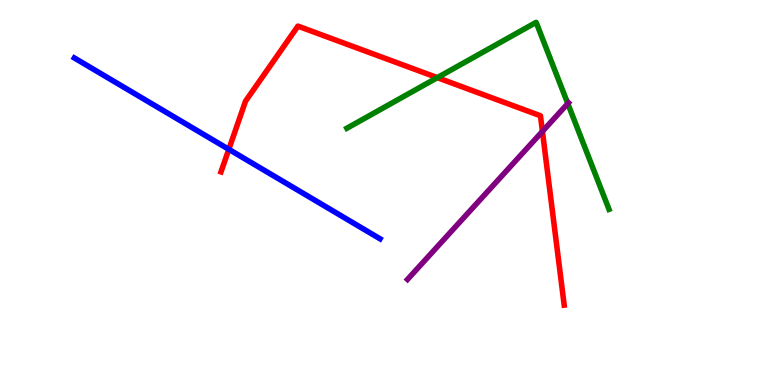[{'lines': ['blue', 'red'], 'intersections': [{'x': 2.95, 'y': 6.12}]}, {'lines': ['green', 'red'], 'intersections': [{'x': 5.64, 'y': 7.98}]}, {'lines': ['purple', 'red'], 'intersections': [{'x': 7.0, 'y': 6.59}]}, {'lines': ['blue', 'green'], 'intersections': []}, {'lines': ['blue', 'purple'], 'intersections': []}, {'lines': ['green', 'purple'], 'intersections': [{'x': 7.33, 'y': 7.31}]}]